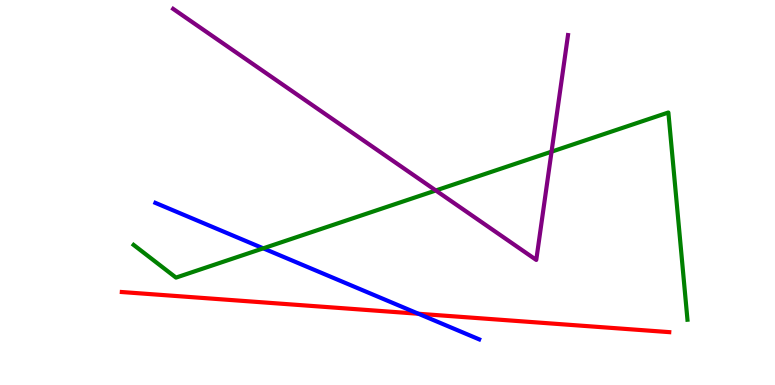[{'lines': ['blue', 'red'], 'intersections': [{'x': 5.4, 'y': 1.85}]}, {'lines': ['green', 'red'], 'intersections': []}, {'lines': ['purple', 'red'], 'intersections': []}, {'lines': ['blue', 'green'], 'intersections': [{'x': 3.4, 'y': 3.55}]}, {'lines': ['blue', 'purple'], 'intersections': []}, {'lines': ['green', 'purple'], 'intersections': [{'x': 5.62, 'y': 5.05}, {'x': 7.12, 'y': 6.06}]}]